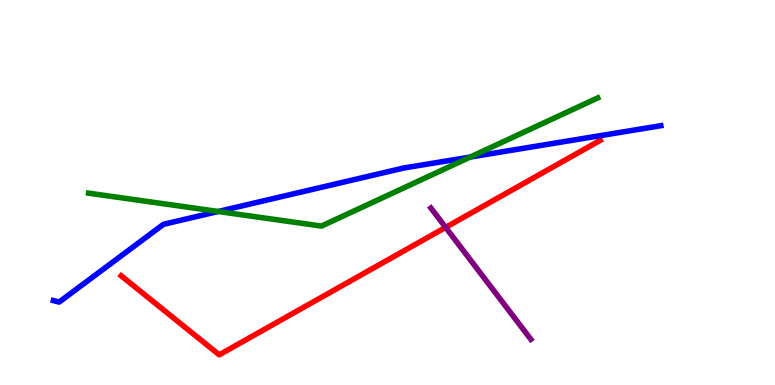[{'lines': ['blue', 'red'], 'intersections': []}, {'lines': ['green', 'red'], 'intersections': []}, {'lines': ['purple', 'red'], 'intersections': [{'x': 5.75, 'y': 4.09}]}, {'lines': ['blue', 'green'], 'intersections': [{'x': 2.82, 'y': 4.51}, {'x': 6.07, 'y': 5.92}]}, {'lines': ['blue', 'purple'], 'intersections': []}, {'lines': ['green', 'purple'], 'intersections': []}]